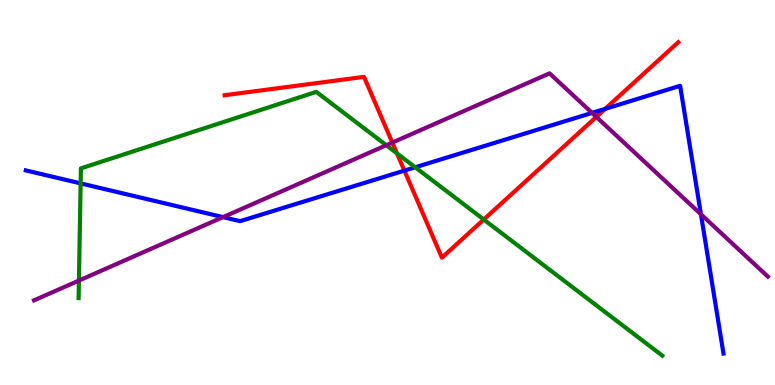[{'lines': ['blue', 'red'], 'intersections': [{'x': 5.22, 'y': 5.57}, {'x': 7.81, 'y': 7.17}]}, {'lines': ['green', 'red'], 'intersections': [{'x': 5.12, 'y': 6.02}, {'x': 6.24, 'y': 4.3}]}, {'lines': ['purple', 'red'], 'intersections': [{'x': 5.06, 'y': 6.3}, {'x': 7.69, 'y': 6.96}]}, {'lines': ['blue', 'green'], 'intersections': [{'x': 1.04, 'y': 5.24}, {'x': 5.36, 'y': 5.65}]}, {'lines': ['blue', 'purple'], 'intersections': [{'x': 2.88, 'y': 4.36}, {'x': 7.64, 'y': 7.07}, {'x': 9.04, 'y': 4.43}]}, {'lines': ['green', 'purple'], 'intersections': [{'x': 1.02, 'y': 2.71}, {'x': 4.98, 'y': 6.23}]}]